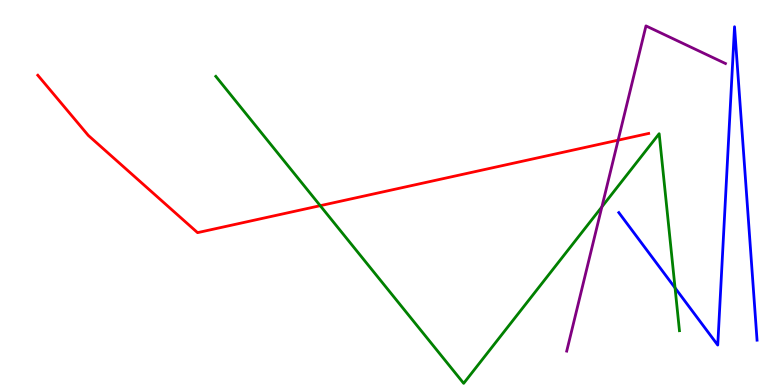[{'lines': ['blue', 'red'], 'intersections': []}, {'lines': ['green', 'red'], 'intersections': [{'x': 4.13, 'y': 4.66}]}, {'lines': ['purple', 'red'], 'intersections': [{'x': 7.98, 'y': 6.36}]}, {'lines': ['blue', 'green'], 'intersections': [{'x': 8.71, 'y': 2.52}]}, {'lines': ['blue', 'purple'], 'intersections': []}, {'lines': ['green', 'purple'], 'intersections': [{'x': 7.77, 'y': 4.63}]}]